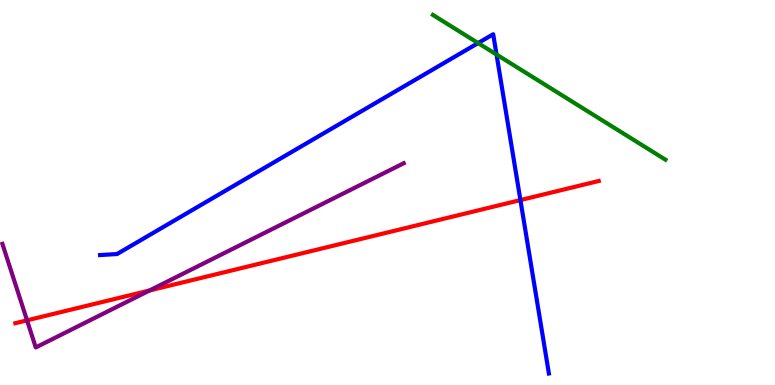[{'lines': ['blue', 'red'], 'intersections': [{'x': 6.72, 'y': 4.8}]}, {'lines': ['green', 'red'], 'intersections': []}, {'lines': ['purple', 'red'], 'intersections': [{'x': 0.349, 'y': 1.68}, {'x': 1.93, 'y': 2.45}]}, {'lines': ['blue', 'green'], 'intersections': [{'x': 6.17, 'y': 8.88}, {'x': 6.41, 'y': 8.58}]}, {'lines': ['blue', 'purple'], 'intersections': []}, {'lines': ['green', 'purple'], 'intersections': []}]